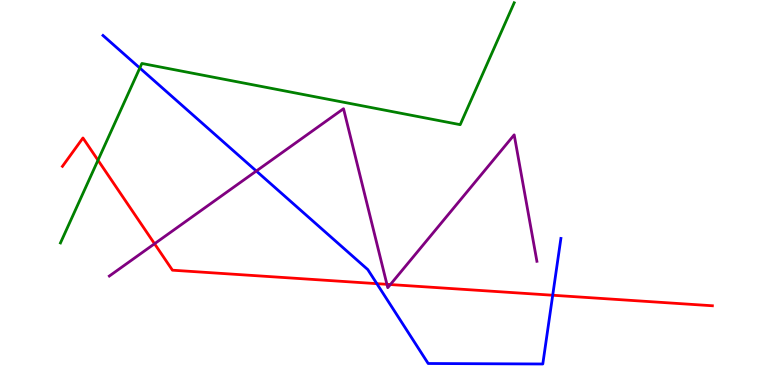[{'lines': ['blue', 'red'], 'intersections': [{'x': 4.86, 'y': 2.63}, {'x': 7.13, 'y': 2.33}]}, {'lines': ['green', 'red'], 'intersections': [{'x': 1.26, 'y': 5.84}]}, {'lines': ['purple', 'red'], 'intersections': [{'x': 1.99, 'y': 3.67}, {'x': 4.99, 'y': 2.62}, {'x': 5.04, 'y': 2.61}]}, {'lines': ['blue', 'green'], 'intersections': [{'x': 1.8, 'y': 8.23}]}, {'lines': ['blue', 'purple'], 'intersections': [{'x': 3.31, 'y': 5.56}]}, {'lines': ['green', 'purple'], 'intersections': []}]